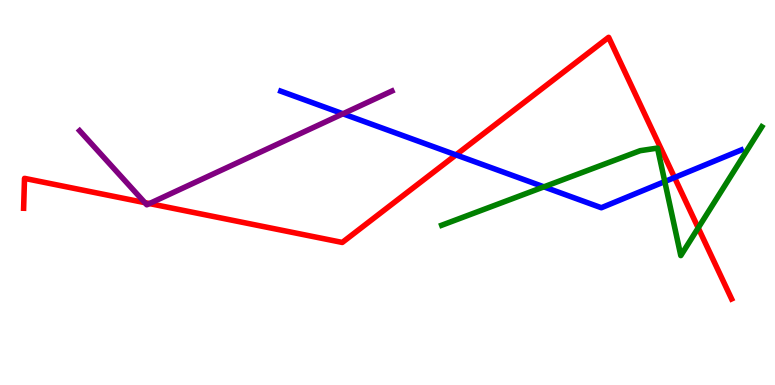[{'lines': ['blue', 'red'], 'intersections': [{'x': 5.88, 'y': 5.98}, {'x': 8.7, 'y': 5.39}]}, {'lines': ['green', 'red'], 'intersections': [{'x': 9.01, 'y': 4.08}]}, {'lines': ['purple', 'red'], 'intersections': [{'x': 1.87, 'y': 4.74}, {'x': 1.93, 'y': 4.71}]}, {'lines': ['blue', 'green'], 'intersections': [{'x': 7.02, 'y': 5.15}, {'x': 8.58, 'y': 5.28}]}, {'lines': ['blue', 'purple'], 'intersections': [{'x': 4.42, 'y': 7.04}]}, {'lines': ['green', 'purple'], 'intersections': []}]